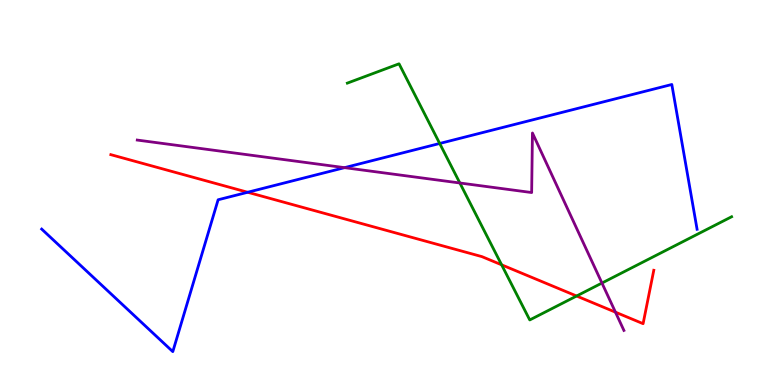[{'lines': ['blue', 'red'], 'intersections': [{'x': 3.2, 'y': 5.01}]}, {'lines': ['green', 'red'], 'intersections': [{'x': 6.47, 'y': 3.12}, {'x': 7.44, 'y': 2.31}]}, {'lines': ['purple', 'red'], 'intersections': [{'x': 7.94, 'y': 1.89}]}, {'lines': ['blue', 'green'], 'intersections': [{'x': 5.67, 'y': 6.27}]}, {'lines': ['blue', 'purple'], 'intersections': [{'x': 4.45, 'y': 5.65}]}, {'lines': ['green', 'purple'], 'intersections': [{'x': 5.93, 'y': 5.25}, {'x': 7.77, 'y': 2.65}]}]